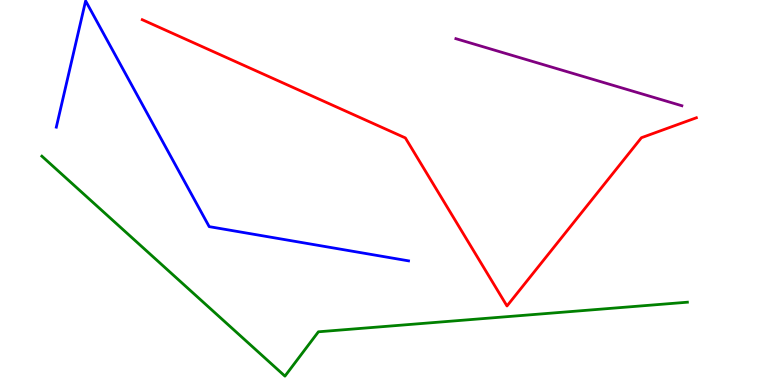[{'lines': ['blue', 'red'], 'intersections': []}, {'lines': ['green', 'red'], 'intersections': []}, {'lines': ['purple', 'red'], 'intersections': []}, {'lines': ['blue', 'green'], 'intersections': []}, {'lines': ['blue', 'purple'], 'intersections': []}, {'lines': ['green', 'purple'], 'intersections': []}]